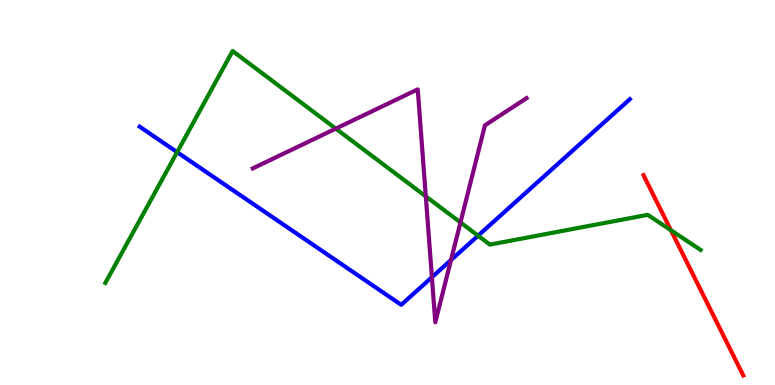[{'lines': ['blue', 'red'], 'intersections': []}, {'lines': ['green', 'red'], 'intersections': [{'x': 8.66, 'y': 4.02}]}, {'lines': ['purple', 'red'], 'intersections': []}, {'lines': ['blue', 'green'], 'intersections': [{'x': 2.29, 'y': 6.05}, {'x': 6.17, 'y': 3.88}]}, {'lines': ['blue', 'purple'], 'intersections': [{'x': 5.57, 'y': 2.8}, {'x': 5.82, 'y': 3.25}]}, {'lines': ['green', 'purple'], 'intersections': [{'x': 4.33, 'y': 6.66}, {'x': 5.49, 'y': 4.9}, {'x': 5.94, 'y': 4.22}]}]